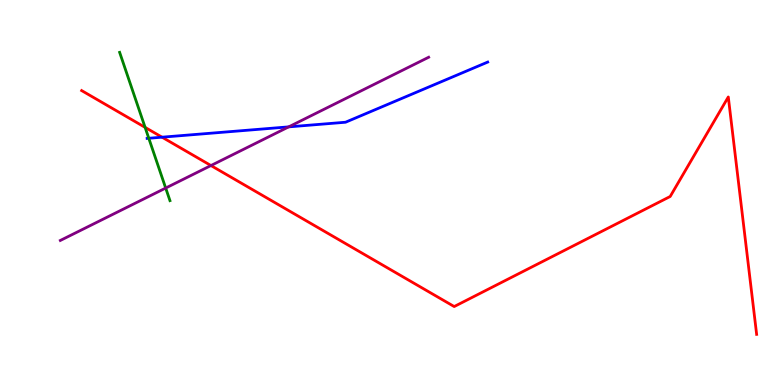[{'lines': ['blue', 'red'], 'intersections': [{'x': 2.09, 'y': 6.44}]}, {'lines': ['green', 'red'], 'intersections': [{'x': 1.87, 'y': 6.69}]}, {'lines': ['purple', 'red'], 'intersections': [{'x': 2.72, 'y': 5.7}]}, {'lines': ['blue', 'green'], 'intersections': [{'x': 1.92, 'y': 6.41}]}, {'lines': ['blue', 'purple'], 'intersections': [{'x': 3.73, 'y': 6.7}]}, {'lines': ['green', 'purple'], 'intersections': [{'x': 2.14, 'y': 5.12}]}]